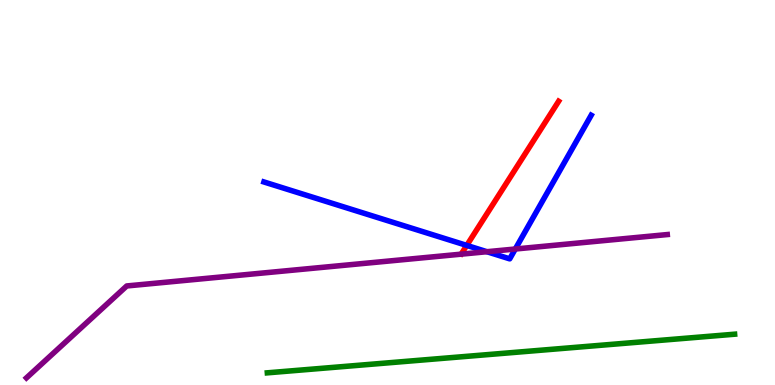[{'lines': ['blue', 'red'], 'intersections': [{'x': 6.02, 'y': 3.63}]}, {'lines': ['green', 'red'], 'intersections': []}, {'lines': ['purple', 'red'], 'intersections': []}, {'lines': ['blue', 'green'], 'intersections': []}, {'lines': ['blue', 'purple'], 'intersections': [{'x': 6.28, 'y': 3.46}, {'x': 6.65, 'y': 3.53}]}, {'lines': ['green', 'purple'], 'intersections': []}]